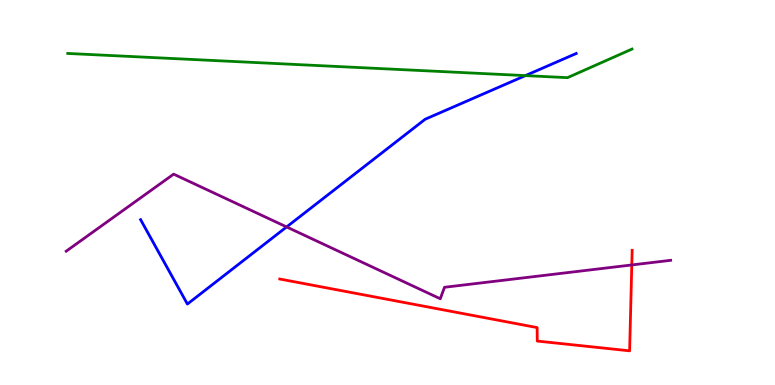[{'lines': ['blue', 'red'], 'intersections': []}, {'lines': ['green', 'red'], 'intersections': []}, {'lines': ['purple', 'red'], 'intersections': [{'x': 8.15, 'y': 3.12}]}, {'lines': ['blue', 'green'], 'intersections': [{'x': 6.78, 'y': 8.04}]}, {'lines': ['blue', 'purple'], 'intersections': [{'x': 3.7, 'y': 4.11}]}, {'lines': ['green', 'purple'], 'intersections': []}]